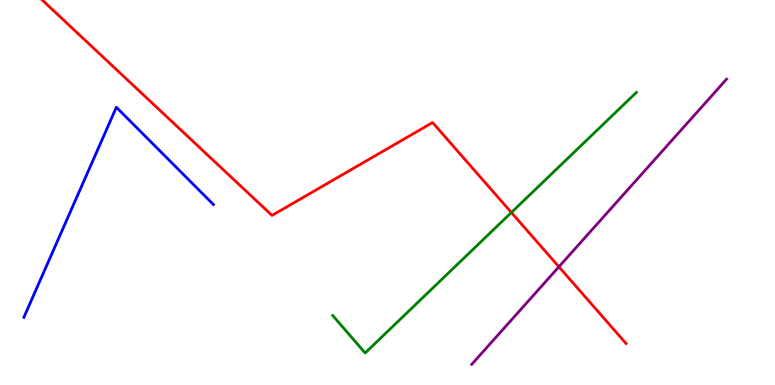[{'lines': ['blue', 'red'], 'intersections': []}, {'lines': ['green', 'red'], 'intersections': [{'x': 6.6, 'y': 4.48}]}, {'lines': ['purple', 'red'], 'intersections': [{'x': 7.21, 'y': 3.07}]}, {'lines': ['blue', 'green'], 'intersections': []}, {'lines': ['blue', 'purple'], 'intersections': []}, {'lines': ['green', 'purple'], 'intersections': []}]